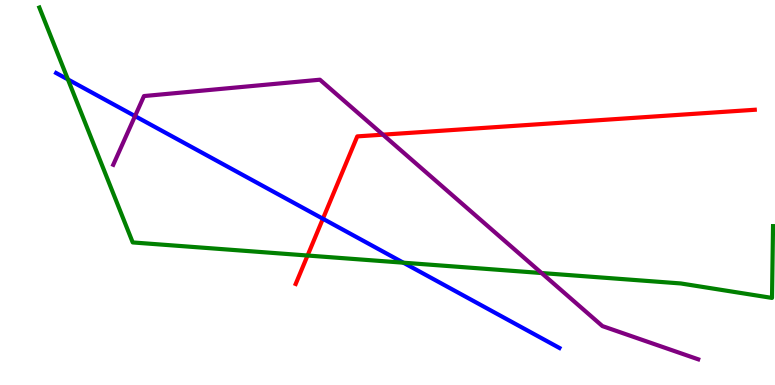[{'lines': ['blue', 'red'], 'intersections': [{'x': 4.17, 'y': 4.32}]}, {'lines': ['green', 'red'], 'intersections': [{'x': 3.97, 'y': 3.36}]}, {'lines': ['purple', 'red'], 'intersections': [{'x': 4.94, 'y': 6.5}]}, {'lines': ['blue', 'green'], 'intersections': [{'x': 0.877, 'y': 7.94}, {'x': 5.2, 'y': 3.18}]}, {'lines': ['blue', 'purple'], 'intersections': [{'x': 1.74, 'y': 6.98}]}, {'lines': ['green', 'purple'], 'intersections': [{'x': 6.99, 'y': 2.91}]}]